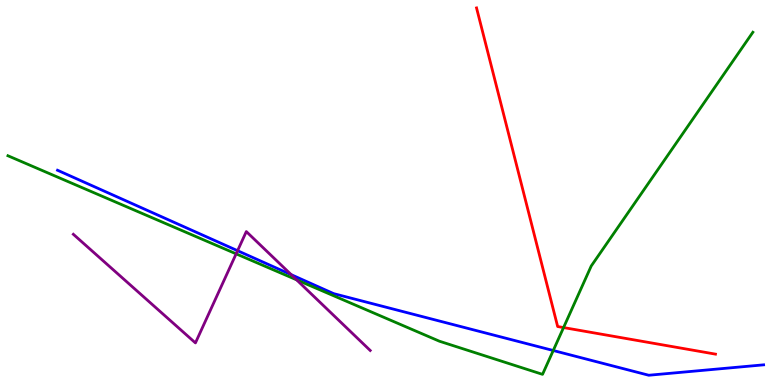[{'lines': ['blue', 'red'], 'intersections': []}, {'lines': ['green', 'red'], 'intersections': [{'x': 7.27, 'y': 1.49}]}, {'lines': ['purple', 'red'], 'intersections': []}, {'lines': ['blue', 'green'], 'intersections': [{'x': 7.14, 'y': 0.896}]}, {'lines': ['blue', 'purple'], 'intersections': [{'x': 3.07, 'y': 3.49}, {'x': 3.76, 'y': 2.87}]}, {'lines': ['green', 'purple'], 'intersections': [{'x': 3.05, 'y': 3.41}, {'x': 3.83, 'y': 2.73}]}]